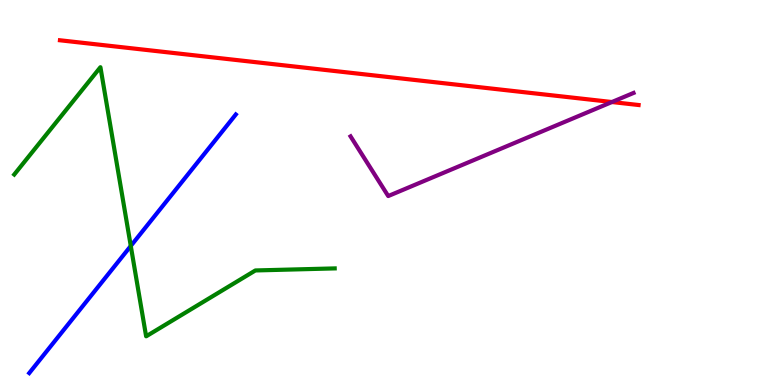[{'lines': ['blue', 'red'], 'intersections': []}, {'lines': ['green', 'red'], 'intersections': []}, {'lines': ['purple', 'red'], 'intersections': [{'x': 7.9, 'y': 7.35}]}, {'lines': ['blue', 'green'], 'intersections': [{'x': 1.69, 'y': 3.61}]}, {'lines': ['blue', 'purple'], 'intersections': []}, {'lines': ['green', 'purple'], 'intersections': []}]